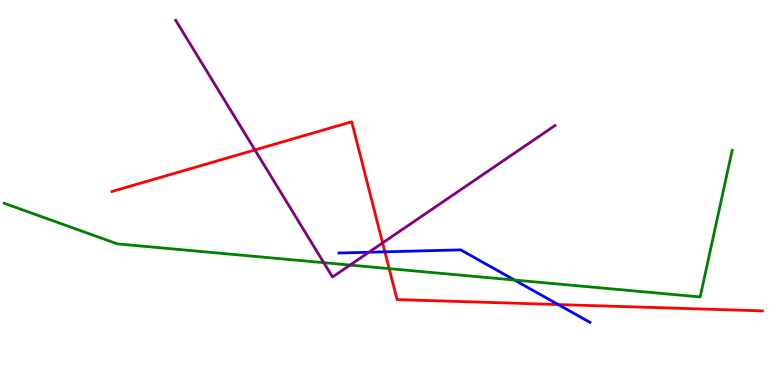[{'lines': ['blue', 'red'], 'intersections': [{'x': 4.97, 'y': 3.46}, {'x': 7.2, 'y': 2.09}]}, {'lines': ['green', 'red'], 'intersections': [{'x': 5.02, 'y': 3.02}]}, {'lines': ['purple', 'red'], 'intersections': [{'x': 3.29, 'y': 6.11}, {'x': 4.94, 'y': 3.69}]}, {'lines': ['blue', 'green'], 'intersections': [{'x': 6.64, 'y': 2.73}]}, {'lines': ['blue', 'purple'], 'intersections': [{'x': 4.76, 'y': 3.45}]}, {'lines': ['green', 'purple'], 'intersections': [{'x': 4.18, 'y': 3.18}, {'x': 4.52, 'y': 3.12}]}]